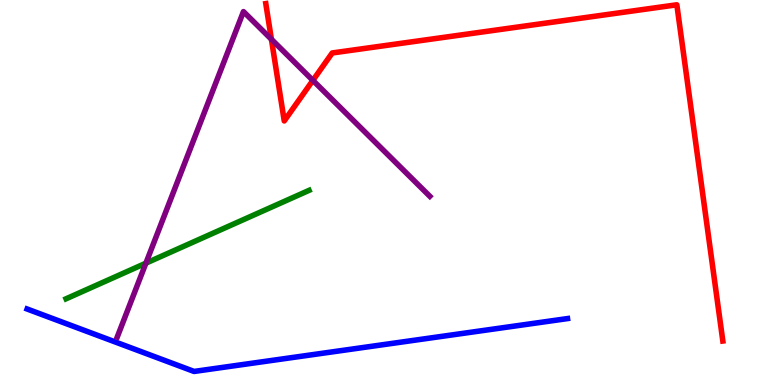[{'lines': ['blue', 'red'], 'intersections': []}, {'lines': ['green', 'red'], 'intersections': []}, {'lines': ['purple', 'red'], 'intersections': [{'x': 3.5, 'y': 8.98}, {'x': 4.04, 'y': 7.91}]}, {'lines': ['blue', 'green'], 'intersections': []}, {'lines': ['blue', 'purple'], 'intersections': []}, {'lines': ['green', 'purple'], 'intersections': [{'x': 1.88, 'y': 3.16}]}]